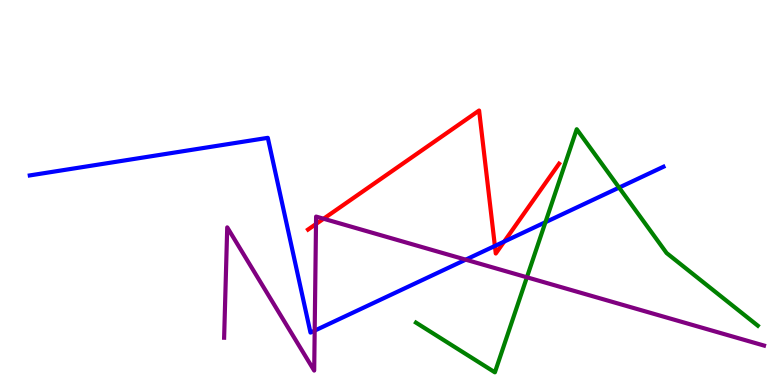[{'lines': ['blue', 'red'], 'intersections': [{'x': 6.39, 'y': 3.61}, {'x': 6.51, 'y': 3.73}]}, {'lines': ['green', 'red'], 'intersections': []}, {'lines': ['purple', 'red'], 'intersections': [{'x': 4.08, 'y': 4.18}, {'x': 4.18, 'y': 4.32}]}, {'lines': ['blue', 'green'], 'intersections': [{'x': 7.04, 'y': 4.23}, {'x': 7.99, 'y': 5.13}]}, {'lines': ['blue', 'purple'], 'intersections': [{'x': 4.06, 'y': 1.41}, {'x': 6.01, 'y': 3.26}]}, {'lines': ['green', 'purple'], 'intersections': [{'x': 6.8, 'y': 2.8}]}]